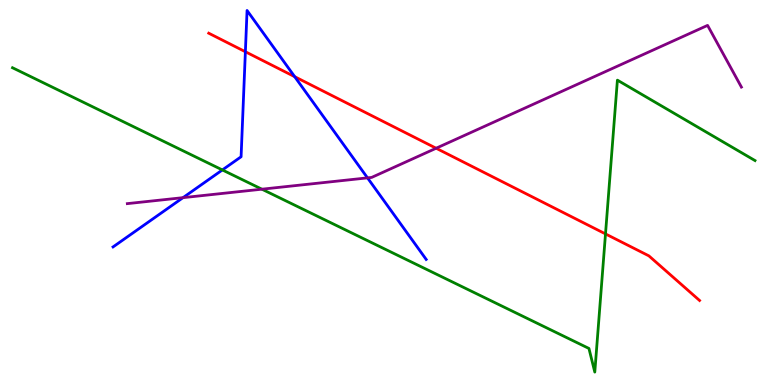[{'lines': ['blue', 'red'], 'intersections': [{'x': 3.17, 'y': 8.66}, {'x': 3.8, 'y': 8.01}]}, {'lines': ['green', 'red'], 'intersections': [{'x': 7.81, 'y': 3.92}]}, {'lines': ['purple', 'red'], 'intersections': [{'x': 5.63, 'y': 6.15}]}, {'lines': ['blue', 'green'], 'intersections': [{'x': 2.87, 'y': 5.59}]}, {'lines': ['blue', 'purple'], 'intersections': [{'x': 2.36, 'y': 4.87}, {'x': 4.74, 'y': 5.38}]}, {'lines': ['green', 'purple'], 'intersections': [{'x': 3.38, 'y': 5.09}]}]